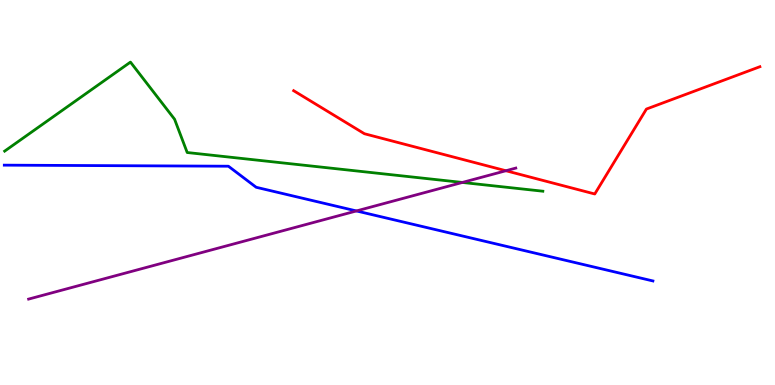[{'lines': ['blue', 'red'], 'intersections': []}, {'lines': ['green', 'red'], 'intersections': []}, {'lines': ['purple', 'red'], 'intersections': [{'x': 6.53, 'y': 5.57}]}, {'lines': ['blue', 'green'], 'intersections': []}, {'lines': ['blue', 'purple'], 'intersections': [{'x': 4.6, 'y': 4.52}]}, {'lines': ['green', 'purple'], 'intersections': [{'x': 5.97, 'y': 5.26}]}]